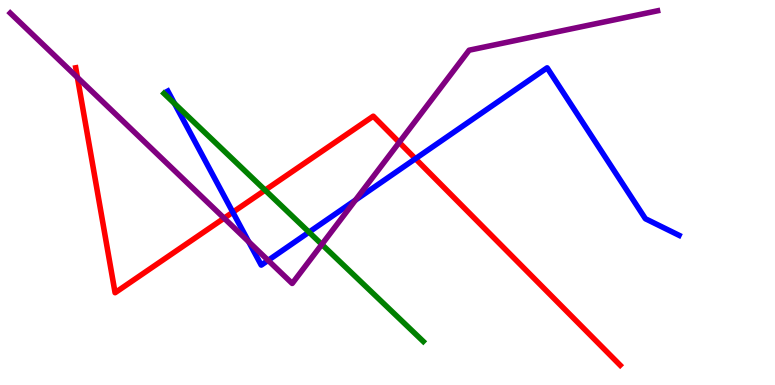[{'lines': ['blue', 'red'], 'intersections': [{'x': 3.0, 'y': 4.49}, {'x': 5.36, 'y': 5.88}]}, {'lines': ['green', 'red'], 'intersections': [{'x': 3.42, 'y': 5.06}]}, {'lines': ['purple', 'red'], 'intersections': [{'x': 0.999, 'y': 7.99}, {'x': 2.89, 'y': 4.33}, {'x': 5.15, 'y': 6.3}]}, {'lines': ['blue', 'green'], 'intersections': [{'x': 2.25, 'y': 7.31}, {'x': 3.99, 'y': 3.97}]}, {'lines': ['blue', 'purple'], 'intersections': [{'x': 3.21, 'y': 3.72}, {'x': 3.46, 'y': 3.24}, {'x': 4.59, 'y': 4.8}]}, {'lines': ['green', 'purple'], 'intersections': [{'x': 4.15, 'y': 3.65}]}]